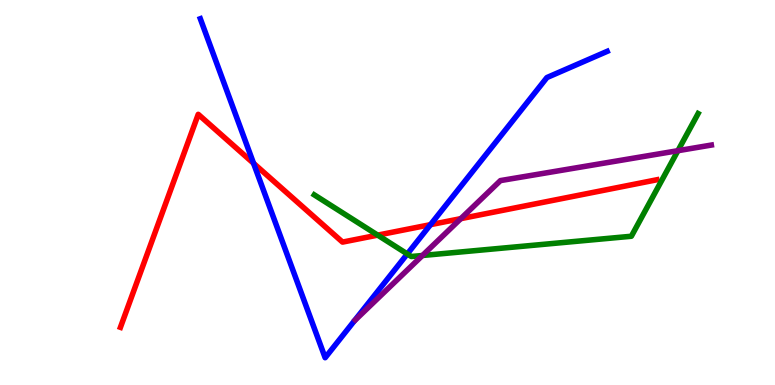[{'lines': ['blue', 'red'], 'intersections': [{'x': 3.27, 'y': 5.76}, {'x': 5.55, 'y': 4.16}]}, {'lines': ['green', 'red'], 'intersections': [{'x': 4.87, 'y': 3.89}]}, {'lines': ['purple', 'red'], 'intersections': [{'x': 5.95, 'y': 4.32}]}, {'lines': ['blue', 'green'], 'intersections': [{'x': 5.26, 'y': 3.4}]}, {'lines': ['blue', 'purple'], 'intersections': []}, {'lines': ['green', 'purple'], 'intersections': [{'x': 5.45, 'y': 3.36}, {'x': 8.75, 'y': 6.09}]}]